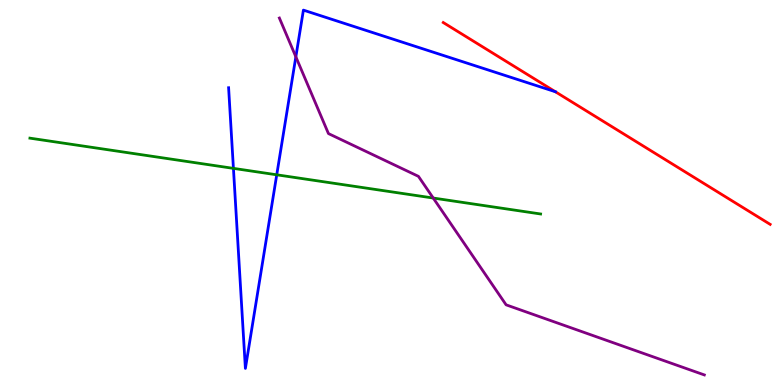[{'lines': ['blue', 'red'], 'intersections': [{'x': 7.17, 'y': 7.62}]}, {'lines': ['green', 'red'], 'intersections': []}, {'lines': ['purple', 'red'], 'intersections': []}, {'lines': ['blue', 'green'], 'intersections': [{'x': 3.01, 'y': 5.63}, {'x': 3.57, 'y': 5.46}]}, {'lines': ['blue', 'purple'], 'intersections': [{'x': 3.82, 'y': 8.52}]}, {'lines': ['green', 'purple'], 'intersections': [{'x': 5.59, 'y': 4.86}]}]